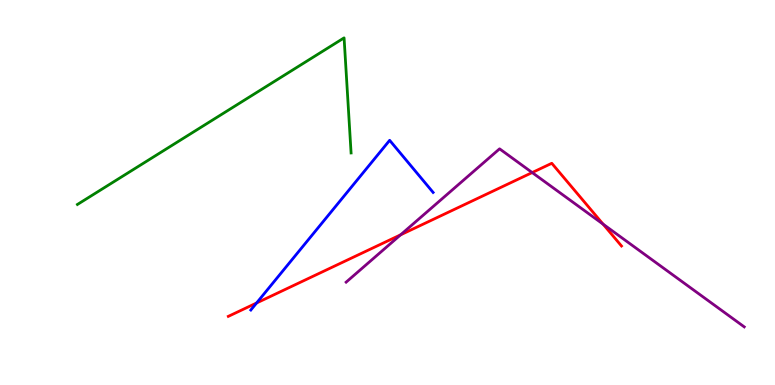[{'lines': ['blue', 'red'], 'intersections': [{'x': 3.31, 'y': 2.13}]}, {'lines': ['green', 'red'], 'intersections': []}, {'lines': ['purple', 'red'], 'intersections': [{'x': 5.17, 'y': 3.9}, {'x': 6.87, 'y': 5.52}, {'x': 7.78, 'y': 4.18}]}, {'lines': ['blue', 'green'], 'intersections': []}, {'lines': ['blue', 'purple'], 'intersections': []}, {'lines': ['green', 'purple'], 'intersections': []}]